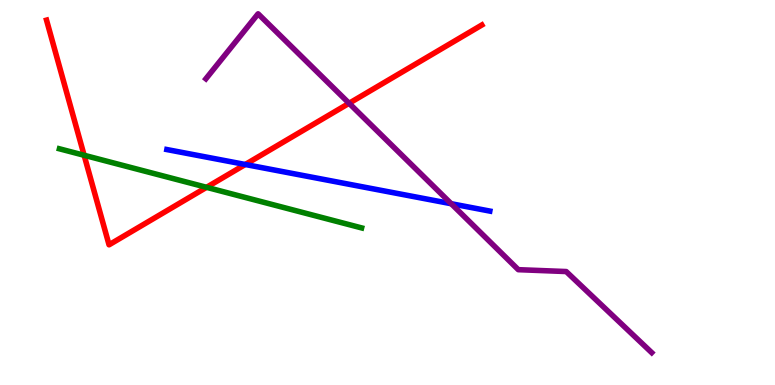[{'lines': ['blue', 'red'], 'intersections': [{'x': 3.16, 'y': 5.73}]}, {'lines': ['green', 'red'], 'intersections': [{'x': 1.09, 'y': 5.97}, {'x': 2.67, 'y': 5.13}]}, {'lines': ['purple', 'red'], 'intersections': [{'x': 4.5, 'y': 7.32}]}, {'lines': ['blue', 'green'], 'intersections': []}, {'lines': ['blue', 'purple'], 'intersections': [{'x': 5.82, 'y': 4.71}]}, {'lines': ['green', 'purple'], 'intersections': []}]